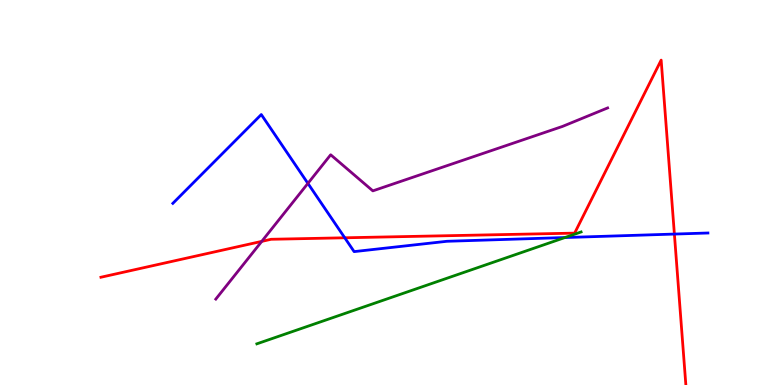[{'lines': ['blue', 'red'], 'intersections': [{'x': 4.45, 'y': 3.82}, {'x': 8.7, 'y': 3.92}]}, {'lines': ['green', 'red'], 'intersections': []}, {'lines': ['purple', 'red'], 'intersections': [{'x': 3.38, 'y': 3.73}]}, {'lines': ['blue', 'green'], 'intersections': [{'x': 7.29, 'y': 3.83}]}, {'lines': ['blue', 'purple'], 'intersections': [{'x': 3.97, 'y': 5.24}]}, {'lines': ['green', 'purple'], 'intersections': []}]